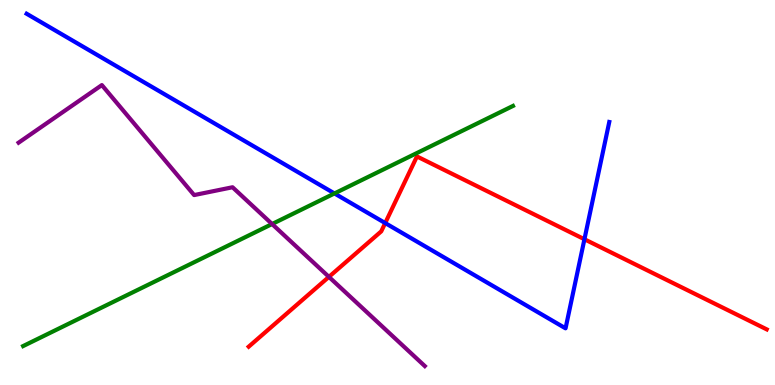[{'lines': ['blue', 'red'], 'intersections': [{'x': 4.97, 'y': 4.21}, {'x': 7.54, 'y': 3.79}]}, {'lines': ['green', 'red'], 'intersections': []}, {'lines': ['purple', 'red'], 'intersections': [{'x': 4.24, 'y': 2.81}]}, {'lines': ['blue', 'green'], 'intersections': [{'x': 4.32, 'y': 4.98}]}, {'lines': ['blue', 'purple'], 'intersections': []}, {'lines': ['green', 'purple'], 'intersections': [{'x': 3.51, 'y': 4.18}]}]